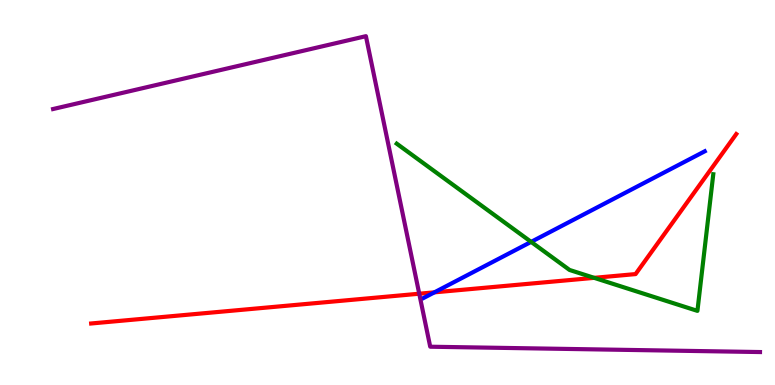[{'lines': ['blue', 'red'], 'intersections': [{'x': 5.61, 'y': 2.41}]}, {'lines': ['green', 'red'], 'intersections': [{'x': 7.67, 'y': 2.78}]}, {'lines': ['purple', 'red'], 'intersections': [{'x': 5.41, 'y': 2.37}]}, {'lines': ['blue', 'green'], 'intersections': [{'x': 6.85, 'y': 3.72}]}, {'lines': ['blue', 'purple'], 'intersections': []}, {'lines': ['green', 'purple'], 'intersections': []}]